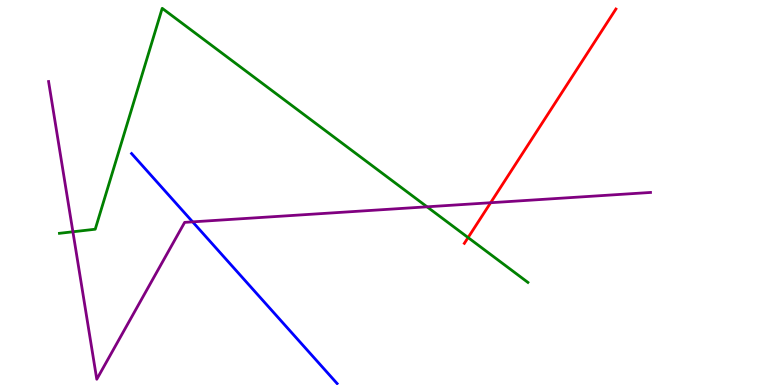[{'lines': ['blue', 'red'], 'intersections': []}, {'lines': ['green', 'red'], 'intersections': [{'x': 6.04, 'y': 3.83}]}, {'lines': ['purple', 'red'], 'intersections': [{'x': 6.33, 'y': 4.73}]}, {'lines': ['blue', 'green'], 'intersections': []}, {'lines': ['blue', 'purple'], 'intersections': [{'x': 2.49, 'y': 4.24}]}, {'lines': ['green', 'purple'], 'intersections': [{'x': 0.941, 'y': 3.98}, {'x': 5.51, 'y': 4.63}]}]